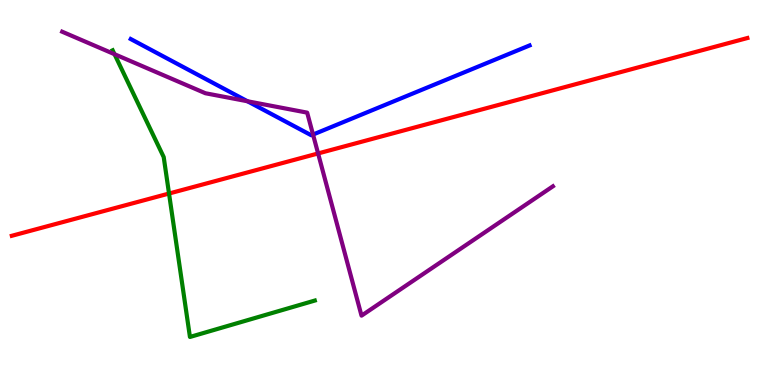[{'lines': ['blue', 'red'], 'intersections': []}, {'lines': ['green', 'red'], 'intersections': [{'x': 2.18, 'y': 4.97}]}, {'lines': ['purple', 'red'], 'intersections': [{'x': 4.1, 'y': 6.01}]}, {'lines': ['blue', 'green'], 'intersections': []}, {'lines': ['blue', 'purple'], 'intersections': [{'x': 3.19, 'y': 7.37}, {'x': 4.04, 'y': 6.51}]}, {'lines': ['green', 'purple'], 'intersections': [{'x': 1.48, 'y': 8.59}]}]